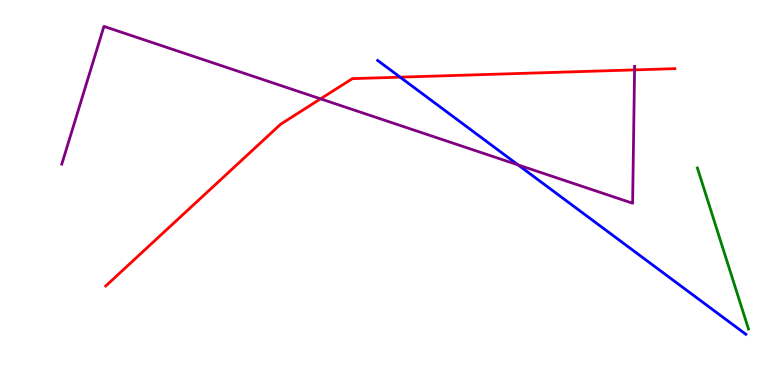[{'lines': ['blue', 'red'], 'intersections': [{'x': 5.16, 'y': 8.0}]}, {'lines': ['green', 'red'], 'intersections': []}, {'lines': ['purple', 'red'], 'intersections': [{'x': 4.14, 'y': 7.43}, {'x': 8.19, 'y': 8.18}]}, {'lines': ['blue', 'green'], 'intersections': []}, {'lines': ['blue', 'purple'], 'intersections': [{'x': 6.69, 'y': 5.72}]}, {'lines': ['green', 'purple'], 'intersections': []}]